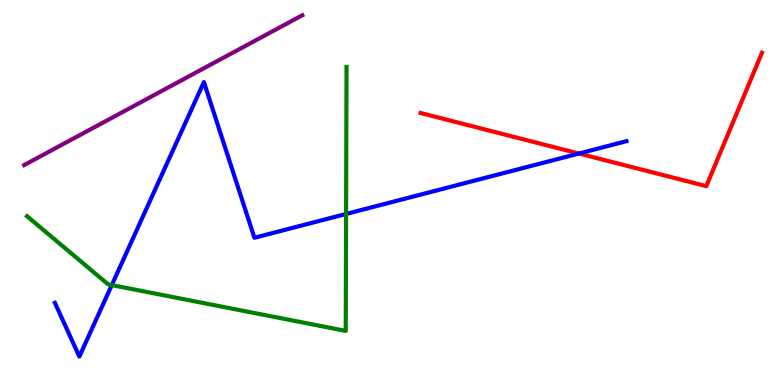[{'lines': ['blue', 'red'], 'intersections': [{'x': 7.47, 'y': 6.01}]}, {'lines': ['green', 'red'], 'intersections': []}, {'lines': ['purple', 'red'], 'intersections': []}, {'lines': ['blue', 'green'], 'intersections': [{'x': 1.44, 'y': 2.59}, {'x': 4.47, 'y': 4.44}]}, {'lines': ['blue', 'purple'], 'intersections': []}, {'lines': ['green', 'purple'], 'intersections': []}]